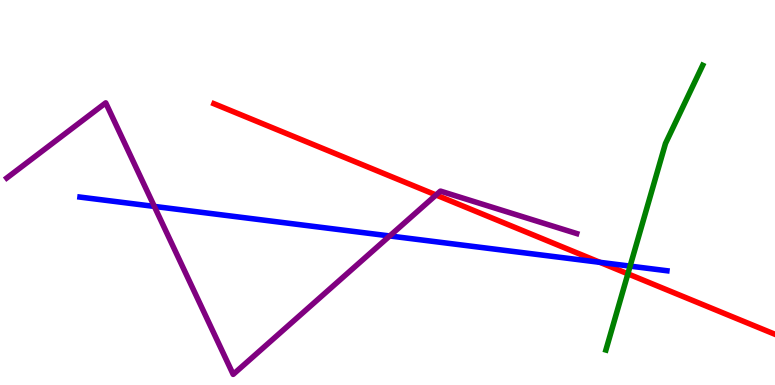[{'lines': ['blue', 'red'], 'intersections': [{'x': 7.74, 'y': 3.19}]}, {'lines': ['green', 'red'], 'intersections': [{'x': 8.1, 'y': 2.89}]}, {'lines': ['purple', 'red'], 'intersections': [{'x': 5.63, 'y': 4.94}]}, {'lines': ['blue', 'green'], 'intersections': [{'x': 8.13, 'y': 3.09}]}, {'lines': ['blue', 'purple'], 'intersections': [{'x': 1.99, 'y': 4.64}, {'x': 5.03, 'y': 3.87}]}, {'lines': ['green', 'purple'], 'intersections': []}]